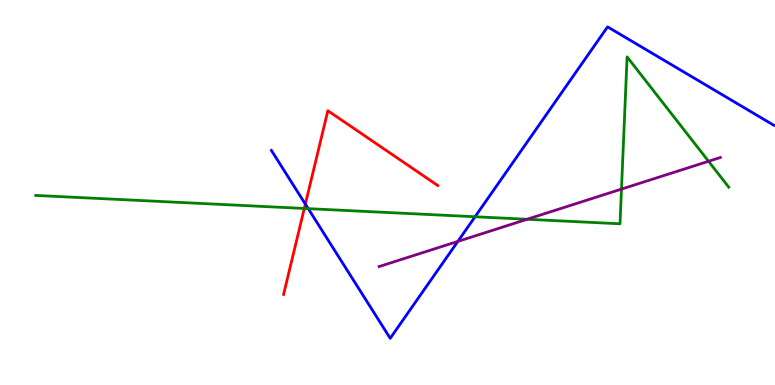[{'lines': ['blue', 'red'], 'intersections': [{'x': 3.94, 'y': 4.7}]}, {'lines': ['green', 'red'], 'intersections': [{'x': 3.93, 'y': 4.59}]}, {'lines': ['purple', 'red'], 'intersections': []}, {'lines': ['blue', 'green'], 'intersections': [{'x': 3.98, 'y': 4.58}, {'x': 6.13, 'y': 4.37}]}, {'lines': ['blue', 'purple'], 'intersections': [{'x': 5.91, 'y': 3.73}]}, {'lines': ['green', 'purple'], 'intersections': [{'x': 6.8, 'y': 4.3}, {'x': 8.02, 'y': 5.09}, {'x': 9.14, 'y': 5.81}]}]